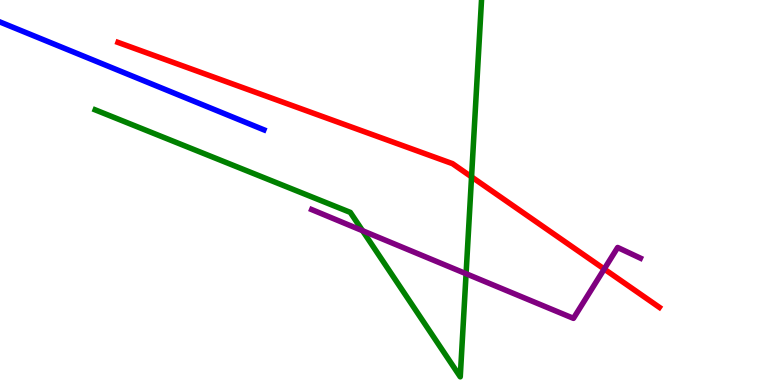[{'lines': ['blue', 'red'], 'intersections': []}, {'lines': ['green', 'red'], 'intersections': [{'x': 6.08, 'y': 5.41}]}, {'lines': ['purple', 'red'], 'intersections': [{'x': 7.8, 'y': 3.01}]}, {'lines': ['blue', 'green'], 'intersections': []}, {'lines': ['blue', 'purple'], 'intersections': []}, {'lines': ['green', 'purple'], 'intersections': [{'x': 4.68, 'y': 4.01}, {'x': 6.01, 'y': 2.89}]}]